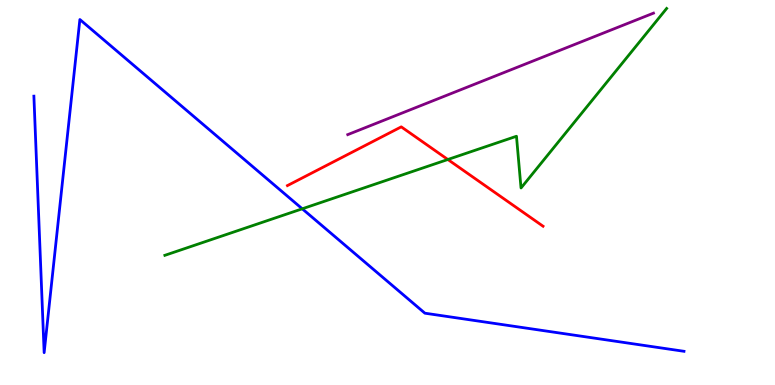[{'lines': ['blue', 'red'], 'intersections': []}, {'lines': ['green', 'red'], 'intersections': [{'x': 5.78, 'y': 5.86}]}, {'lines': ['purple', 'red'], 'intersections': []}, {'lines': ['blue', 'green'], 'intersections': [{'x': 3.9, 'y': 4.58}]}, {'lines': ['blue', 'purple'], 'intersections': []}, {'lines': ['green', 'purple'], 'intersections': []}]